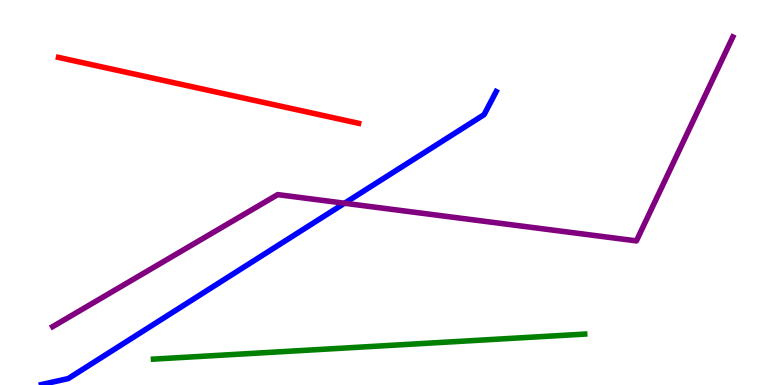[{'lines': ['blue', 'red'], 'intersections': []}, {'lines': ['green', 'red'], 'intersections': []}, {'lines': ['purple', 'red'], 'intersections': []}, {'lines': ['blue', 'green'], 'intersections': []}, {'lines': ['blue', 'purple'], 'intersections': [{'x': 4.45, 'y': 4.72}]}, {'lines': ['green', 'purple'], 'intersections': []}]